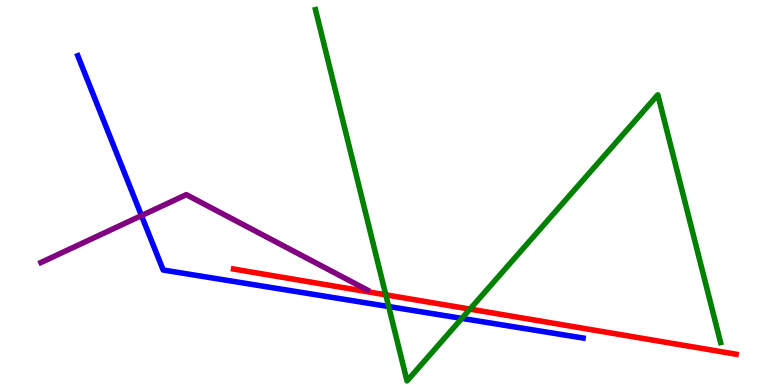[{'lines': ['blue', 'red'], 'intersections': []}, {'lines': ['green', 'red'], 'intersections': [{'x': 4.98, 'y': 2.34}, {'x': 6.06, 'y': 1.97}]}, {'lines': ['purple', 'red'], 'intersections': []}, {'lines': ['blue', 'green'], 'intersections': [{'x': 5.02, 'y': 2.04}, {'x': 5.96, 'y': 1.73}]}, {'lines': ['blue', 'purple'], 'intersections': [{'x': 1.83, 'y': 4.4}]}, {'lines': ['green', 'purple'], 'intersections': []}]